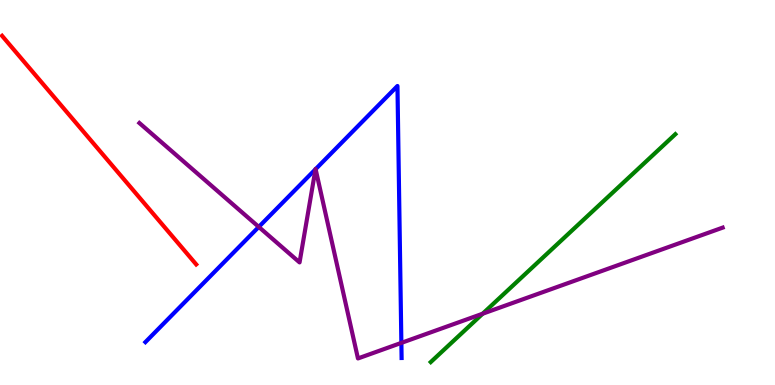[{'lines': ['blue', 'red'], 'intersections': []}, {'lines': ['green', 'red'], 'intersections': []}, {'lines': ['purple', 'red'], 'intersections': []}, {'lines': ['blue', 'green'], 'intersections': []}, {'lines': ['blue', 'purple'], 'intersections': [{'x': 3.34, 'y': 4.11}, {'x': 4.07, 'y': 5.6}, {'x': 4.07, 'y': 5.61}, {'x': 5.18, 'y': 1.09}]}, {'lines': ['green', 'purple'], 'intersections': [{'x': 6.23, 'y': 1.85}]}]